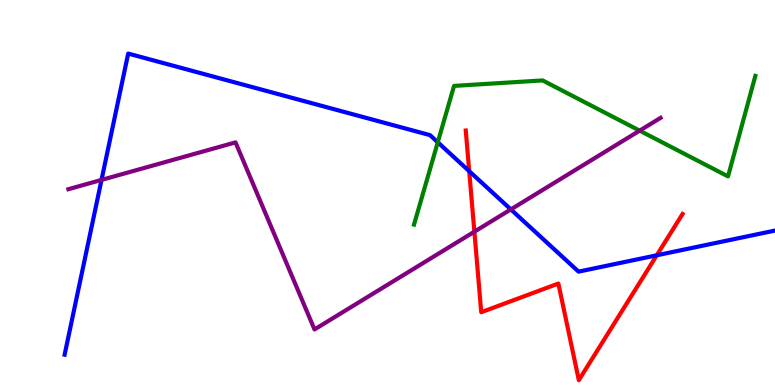[{'lines': ['blue', 'red'], 'intersections': [{'x': 6.05, 'y': 5.55}, {'x': 8.47, 'y': 3.37}]}, {'lines': ['green', 'red'], 'intersections': []}, {'lines': ['purple', 'red'], 'intersections': [{'x': 6.12, 'y': 3.98}]}, {'lines': ['blue', 'green'], 'intersections': [{'x': 5.65, 'y': 6.3}]}, {'lines': ['blue', 'purple'], 'intersections': [{'x': 1.31, 'y': 5.33}, {'x': 6.59, 'y': 4.56}]}, {'lines': ['green', 'purple'], 'intersections': [{'x': 8.25, 'y': 6.61}]}]